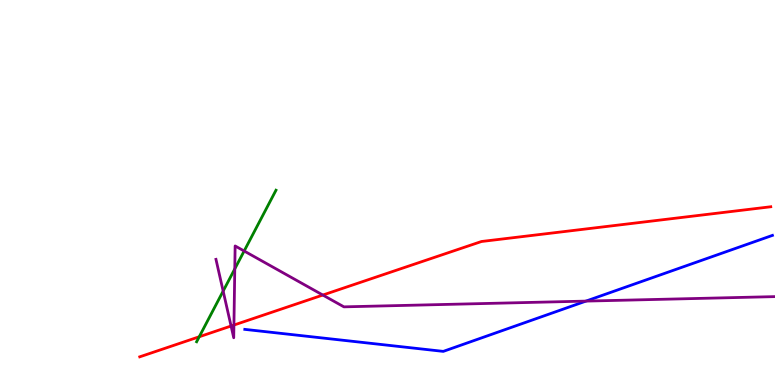[{'lines': ['blue', 'red'], 'intersections': []}, {'lines': ['green', 'red'], 'intersections': [{'x': 2.57, 'y': 1.25}]}, {'lines': ['purple', 'red'], 'intersections': [{'x': 2.98, 'y': 1.53}, {'x': 3.02, 'y': 1.56}, {'x': 4.17, 'y': 2.34}]}, {'lines': ['blue', 'green'], 'intersections': []}, {'lines': ['blue', 'purple'], 'intersections': [{'x': 7.56, 'y': 2.18}]}, {'lines': ['green', 'purple'], 'intersections': [{'x': 2.88, 'y': 2.44}, {'x': 3.03, 'y': 3.02}, {'x': 3.15, 'y': 3.48}]}]